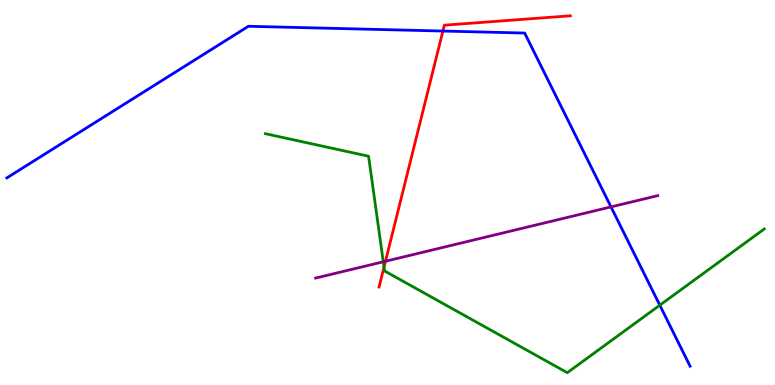[{'lines': ['blue', 'red'], 'intersections': [{'x': 5.71, 'y': 9.19}]}, {'lines': ['green', 'red'], 'intersections': [{'x': 4.96, 'y': 3.06}]}, {'lines': ['purple', 'red'], 'intersections': [{'x': 4.97, 'y': 3.21}]}, {'lines': ['blue', 'green'], 'intersections': [{'x': 8.51, 'y': 2.07}]}, {'lines': ['blue', 'purple'], 'intersections': [{'x': 7.88, 'y': 4.63}]}, {'lines': ['green', 'purple'], 'intersections': [{'x': 4.95, 'y': 3.2}]}]